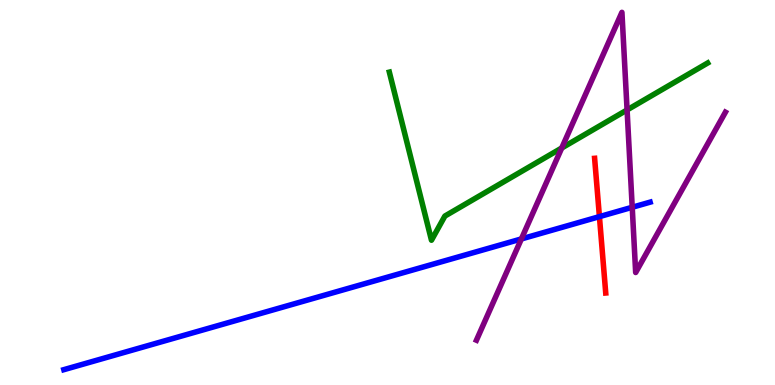[{'lines': ['blue', 'red'], 'intersections': [{'x': 7.73, 'y': 4.37}]}, {'lines': ['green', 'red'], 'intersections': []}, {'lines': ['purple', 'red'], 'intersections': []}, {'lines': ['blue', 'green'], 'intersections': []}, {'lines': ['blue', 'purple'], 'intersections': [{'x': 6.73, 'y': 3.79}, {'x': 8.16, 'y': 4.62}]}, {'lines': ['green', 'purple'], 'intersections': [{'x': 7.25, 'y': 6.16}, {'x': 8.09, 'y': 7.14}]}]